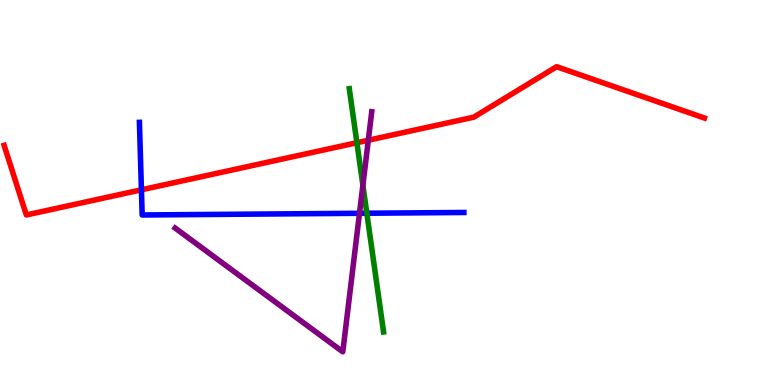[{'lines': ['blue', 'red'], 'intersections': [{'x': 1.82, 'y': 5.07}]}, {'lines': ['green', 'red'], 'intersections': [{'x': 4.61, 'y': 6.29}]}, {'lines': ['purple', 'red'], 'intersections': [{'x': 4.75, 'y': 6.36}]}, {'lines': ['blue', 'green'], 'intersections': [{'x': 4.73, 'y': 4.46}]}, {'lines': ['blue', 'purple'], 'intersections': [{'x': 4.64, 'y': 4.46}]}, {'lines': ['green', 'purple'], 'intersections': [{'x': 4.68, 'y': 5.19}]}]